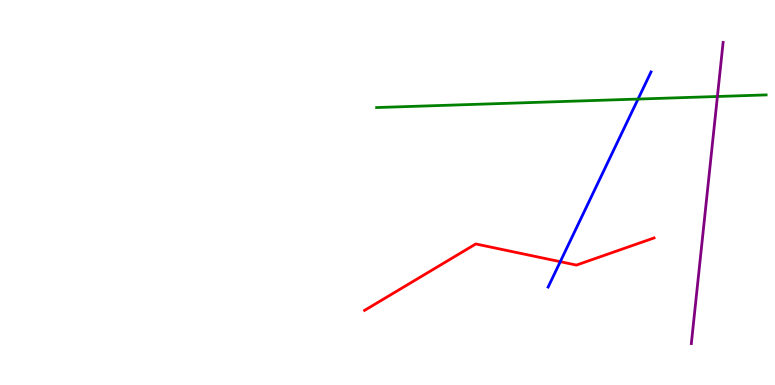[{'lines': ['blue', 'red'], 'intersections': [{'x': 7.23, 'y': 3.2}]}, {'lines': ['green', 'red'], 'intersections': []}, {'lines': ['purple', 'red'], 'intersections': []}, {'lines': ['blue', 'green'], 'intersections': [{'x': 8.23, 'y': 7.43}]}, {'lines': ['blue', 'purple'], 'intersections': []}, {'lines': ['green', 'purple'], 'intersections': [{'x': 9.26, 'y': 7.49}]}]